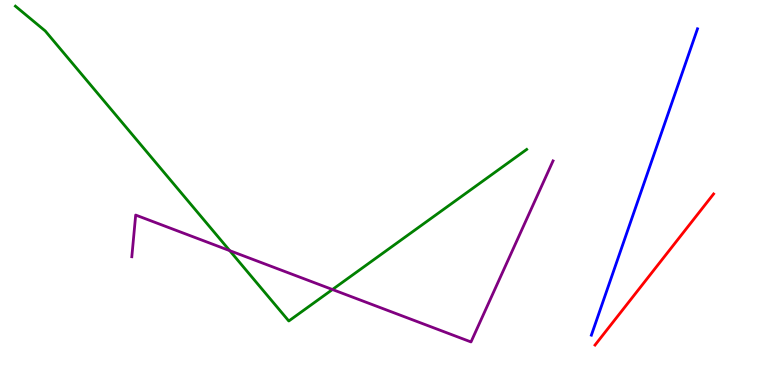[{'lines': ['blue', 'red'], 'intersections': []}, {'lines': ['green', 'red'], 'intersections': []}, {'lines': ['purple', 'red'], 'intersections': []}, {'lines': ['blue', 'green'], 'intersections': []}, {'lines': ['blue', 'purple'], 'intersections': []}, {'lines': ['green', 'purple'], 'intersections': [{'x': 2.96, 'y': 3.49}, {'x': 4.29, 'y': 2.48}]}]